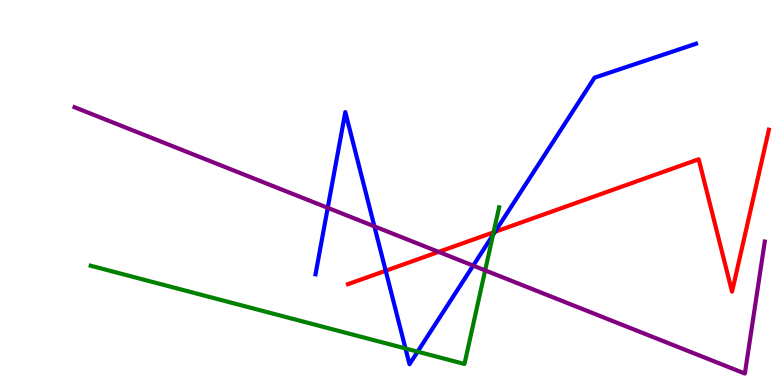[{'lines': ['blue', 'red'], 'intersections': [{'x': 4.98, 'y': 2.97}, {'x': 6.39, 'y': 3.98}]}, {'lines': ['green', 'red'], 'intersections': [{'x': 6.37, 'y': 3.97}]}, {'lines': ['purple', 'red'], 'intersections': [{'x': 5.66, 'y': 3.46}]}, {'lines': ['blue', 'green'], 'intersections': [{'x': 5.23, 'y': 0.949}, {'x': 5.39, 'y': 0.866}, {'x': 6.36, 'y': 3.9}]}, {'lines': ['blue', 'purple'], 'intersections': [{'x': 4.23, 'y': 4.6}, {'x': 4.83, 'y': 4.12}, {'x': 6.11, 'y': 3.1}]}, {'lines': ['green', 'purple'], 'intersections': [{'x': 6.26, 'y': 2.98}]}]